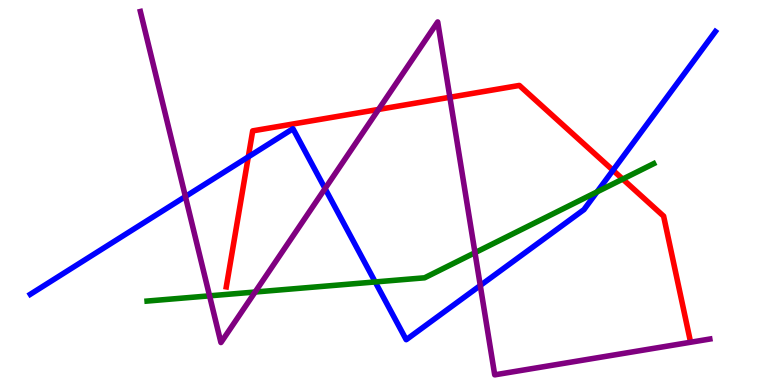[{'lines': ['blue', 'red'], 'intersections': [{'x': 3.2, 'y': 5.93}, {'x': 7.91, 'y': 5.58}]}, {'lines': ['green', 'red'], 'intersections': [{'x': 8.04, 'y': 5.35}]}, {'lines': ['purple', 'red'], 'intersections': [{'x': 4.88, 'y': 7.16}, {'x': 5.8, 'y': 7.47}]}, {'lines': ['blue', 'green'], 'intersections': [{'x': 4.84, 'y': 2.68}, {'x': 7.7, 'y': 5.02}]}, {'lines': ['blue', 'purple'], 'intersections': [{'x': 2.39, 'y': 4.9}, {'x': 4.19, 'y': 5.1}, {'x': 6.2, 'y': 2.58}]}, {'lines': ['green', 'purple'], 'intersections': [{'x': 2.7, 'y': 2.32}, {'x': 3.29, 'y': 2.42}, {'x': 6.13, 'y': 3.44}]}]